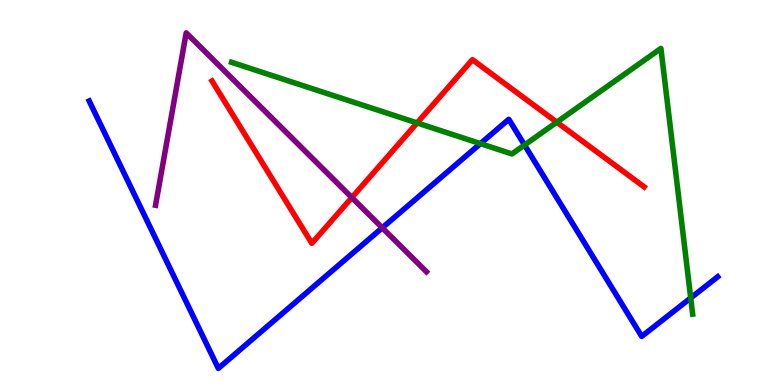[{'lines': ['blue', 'red'], 'intersections': []}, {'lines': ['green', 'red'], 'intersections': [{'x': 5.38, 'y': 6.81}, {'x': 7.18, 'y': 6.83}]}, {'lines': ['purple', 'red'], 'intersections': [{'x': 4.54, 'y': 4.87}]}, {'lines': ['blue', 'green'], 'intersections': [{'x': 6.2, 'y': 6.27}, {'x': 6.77, 'y': 6.23}, {'x': 8.91, 'y': 2.26}]}, {'lines': ['blue', 'purple'], 'intersections': [{'x': 4.93, 'y': 4.08}]}, {'lines': ['green', 'purple'], 'intersections': []}]